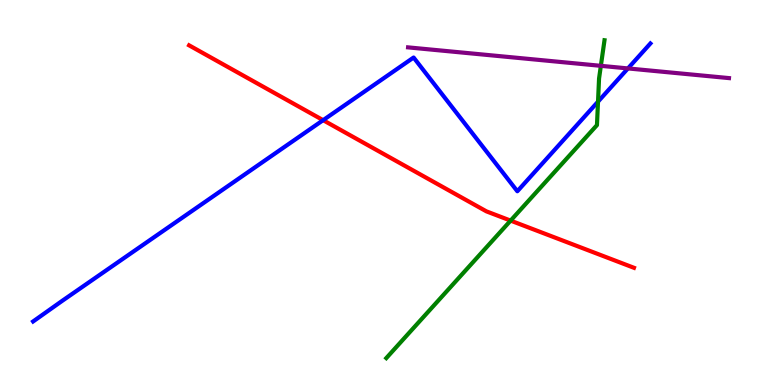[{'lines': ['blue', 'red'], 'intersections': [{'x': 4.17, 'y': 6.88}]}, {'lines': ['green', 'red'], 'intersections': [{'x': 6.59, 'y': 4.27}]}, {'lines': ['purple', 'red'], 'intersections': []}, {'lines': ['blue', 'green'], 'intersections': [{'x': 7.72, 'y': 7.36}]}, {'lines': ['blue', 'purple'], 'intersections': [{'x': 8.1, 'y': 8.22}]}, {'lines': ['green', 'purple'], 'intersections': [{'x': 7.75, 'y': 8.29}]}]